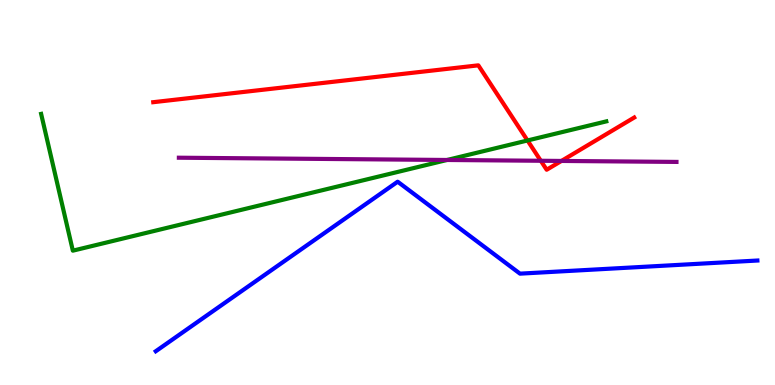[{'lines': ['blue', 'red'], 'intersections': []}, {'lines': ['green', 'red'], 'intersections': [{'x': 6.81, 'y': 6.35}]}, {'lines': ['purple', 'red'], 'intersections': [{'x': 6.98, 'y': 5.82}, {'x': 7.24, 'y': 5.82}]}, {'lines': ['blue', 'green'], 'intersections': []}, {'lines': ['blue', 'purple'], 'intersections': []}, {'lines': ['green', 'purple'], 'intersections': [{'x': 5.77, 'y': 5.84}]}]